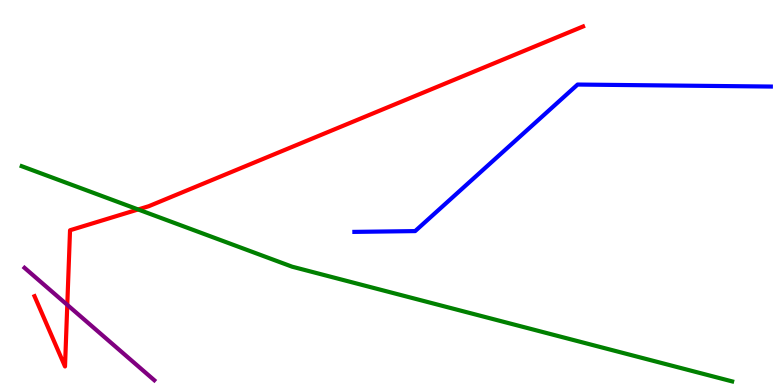[{'lines': ['blue', 'red'], 'intersections': []}, {'lines': ['green', 'red'], 'intersections': [{'x': 1.78, 'y': 4.56}]}, {'lines': ['purple', 'red'], 'intersections': [{'x': 0.868, 'y': 2.08}]}, {'lines': ['blue', 'green'], 'intersections': []}, {'lines': ['blue', 'purple'], 'intersections': []}, {'lines': ['green', 'purple'], 'intersections': []}]